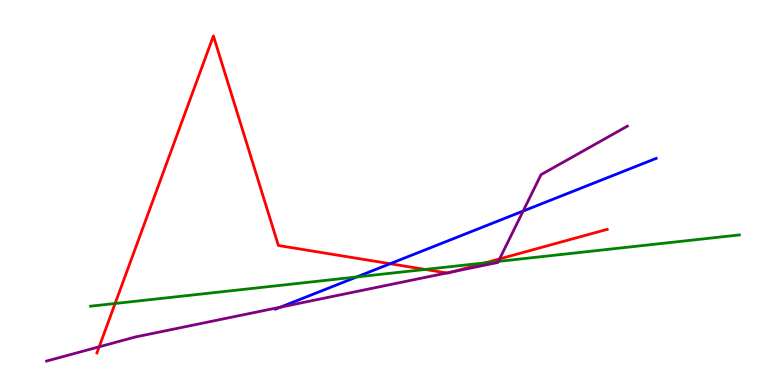[{'lines': ['blue', 'red'], 'intersections': [{'x': 5.03, 'y': 3.15}]}, {'lines': ['green', 'red'], 'intersections': [{'x': 1.49, 'y': 2.12}, {'x': 5.49, 'y': 3.0}, {'x': 6.26, 'y': 3.17}]}, {'lines': ['purple', 'red'], 'intersections': [{'x': 1.28, 'y': 0.992}, {'x': 5.76, 'y': 2.91}, {'x': 5.85, 'y': 2.95}, {'x': 6.45, 'y': 3.28}]}, {'lines': ['blue', 'green'], 'intersections': [{'x': 4.6, 'y': 2.81}]}, {'lines': ['blue', 'purple'], 'intersections': [{'x': 3.62, 'y': 2.02}, {'x': 6.75, 'y': 4.52}]}, {'lines': ['green', 'purple'], 'intersections': [{'x': 6.43, 'y': 3.21}]}]